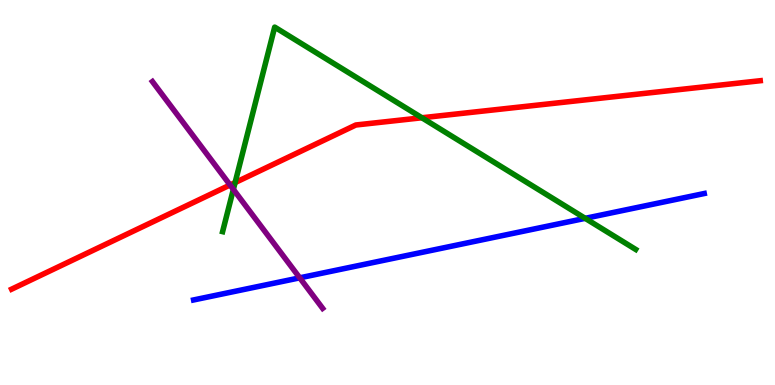[{'lines': ['blue', 'red'], 'intersections': []}, {'lines': ['green', 'red'], 'intersections': [{'x': 3.03, 'y': 5.26}, {'x': 5.44, 'y': 6.94}]}, {'lines': ['purple', 'red'], 'intersections': [{'x': 2.97, 'y': 5.2}]}, {'lines': ['blue', 'green'], 'intersections': [{'x': 7.55, 'y': 4.33}]}, {'lines': ['blue', 'purple'], 'intersections': [{'x': 3.87, 'y': 2.78}]}, {'lines': ['green', 'purple'], 'intersections': [{'x': 3.01, 'y': 5.08}]}]